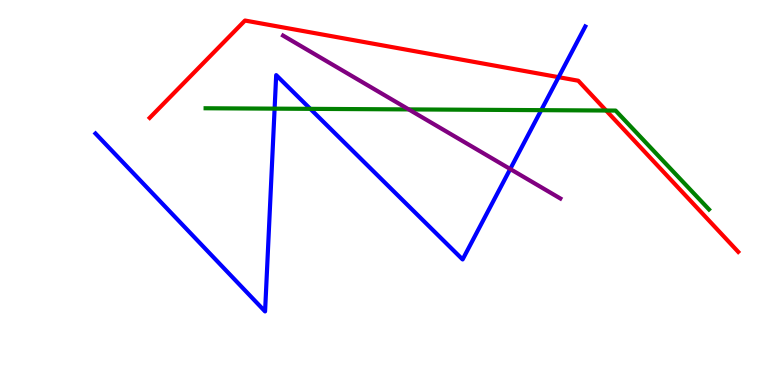[{'lines': ['blue', 'red'], 'intersections': [{'x': 7.21, 'y': 8.0}]}, {'lines': ['green', 'red'], 'intersections': [{'x': 7.82, 'y': 7.13}]}, {'lines': ['purple', 'red'], 'intersections': []}, {'lines': ['blue', 'green'], 'intersections': [{'x': 3.54, 'y': 7.18}, {'x': 4.0, 'y': 7.17}, {'x': 6.98, 'y': 7.14}]}, {'lines': ['blue', 'purple'], 'intersections': [{'x': 6.58, 'y': 5.61}]}, {'lines': ['green', 'purple'], 'intersections': [{'x': 5.27, 'y': 7.16}]}]